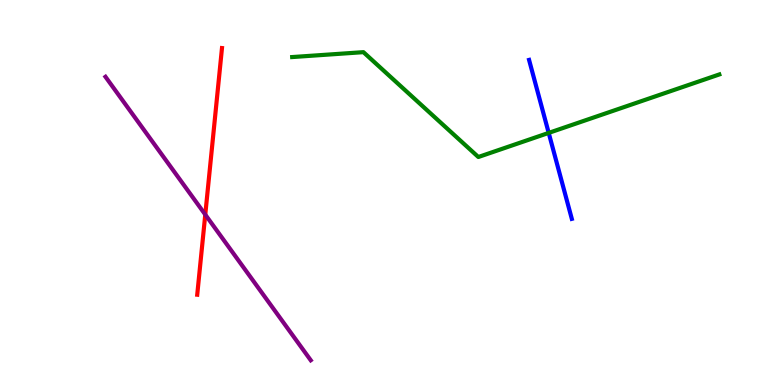[{'lines': ['blue', 'red'], 'intersections': []}, {'lines': ['green', 'red'], 'intersections': []}, {'lines': ['purple', 'red'], 'intersections': [{'x': 2.65, 'y': 4.43}]}, {'lines': ['blue', 'green'], 'intersections': [{'x': 7.08, 'y': 6.55}]}, {'lines': ['blue', 'purple'], 'intersections': []}, {'lines': ['green', 'purple'], 'intersections': []}]